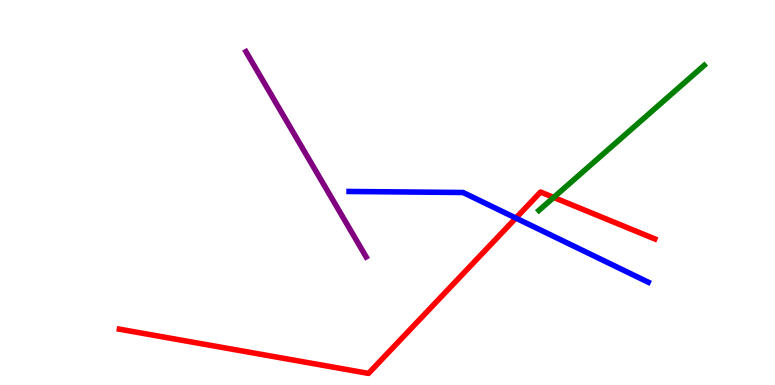[{'lines': ['blue', 'red'], 'intersections': [{'x': 6.66, 'y': 4.34}]}, {'lines': ['green', 'red'], 'intersections': [{'x': 7.14, 'y': 4.87}]}, {'lines': ['purple', 'red'], 'intersections': []}, {'lines': ['blue', 'green'], 'intersections': []}, {'lines': ['blue', 'purple'], 'intersections': []}, {'lines': ['green', 'purple'], 'intersections': []}]